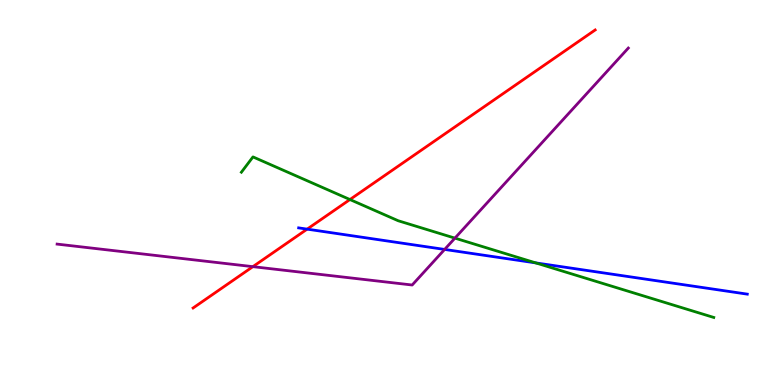[{'lines': ['blue', 'red'], 'intersections': [{'x': 3.96, 'y': 4.05}]}, {'lines': ['green', 'red'], 'intersections': [{'x': 4.52, 'y': 4.82}]}, {'lines': ['purple', 'red'], 'intersections': [{'x': 3.26, 'y': 3.07}]}, {'lines': ['blue', 'green'], 'intersections': [{'x': 6.91, 'y': 3.17}]}, {'lines': ['blue', 'purple'], 'intersections': [{'x': 5.74, 'y': 3.52}]}, {'lines': ['green', 'purple'], 'intersections': [{'x': 5.87, 'y': 3.81}]}]